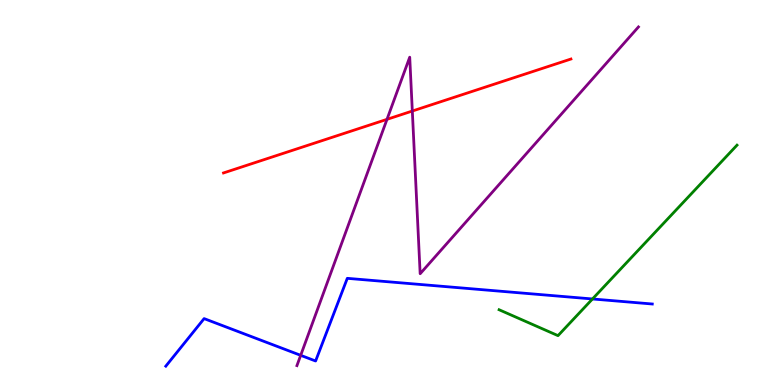[{'lines': ['blue', 'red'], 'intersections': []}, {'lines': ['green', 'red'], 'intersections': []}, {'lines': ['purple', 'red'], 'intersections': [{'x': 4.99, 'y': 6.9}, {'x': 5.32, 'y': 7.12}]}, {'lines': ['blue', 'green'], 'intersections': [{'x': 7.64, 'y': 2.23}]}, {'lines': ['blue', 'purple'], 'intersections': [{'x': 3.88, 'y': 0.771}]}, {'lines': ['green', 'purple'], 'intersections': []}]